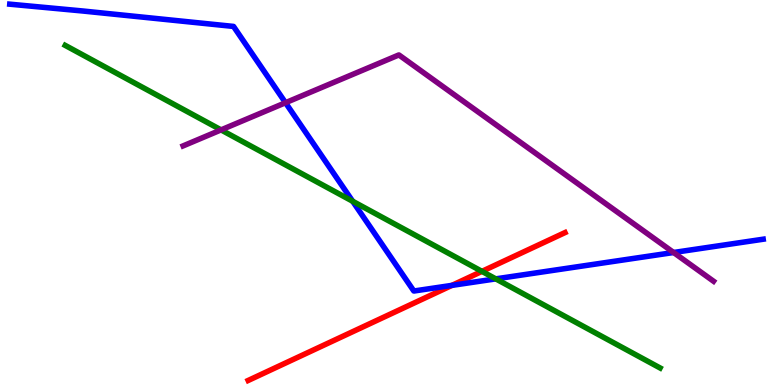[{'lines': ['blue', 'red'], 'intersections': [{'x': 5.83, 'y': 2.59}]}, {'lines': ['green', 'red'], 'intersections': [{'x': 6.22, 'y': 2.95}]}, {'lines': ['purple', 'red'], 'intersections': []}, {'lines': ['blue', 'green'], 'intersections': [{'x': 4.55, 'y': 4.77}, {'x': 6.4, 'y': 2.76}]}, {'lines': ['blue', 'purple'], 'intersections': [{'x': 3.68, 'y': 7.33}, {'x': 8.69, 'y': 3.44}]}, {'lines': ['green', 'purple'], 'intersections': [{'x': 2.85, 'y': 6.63}]}]